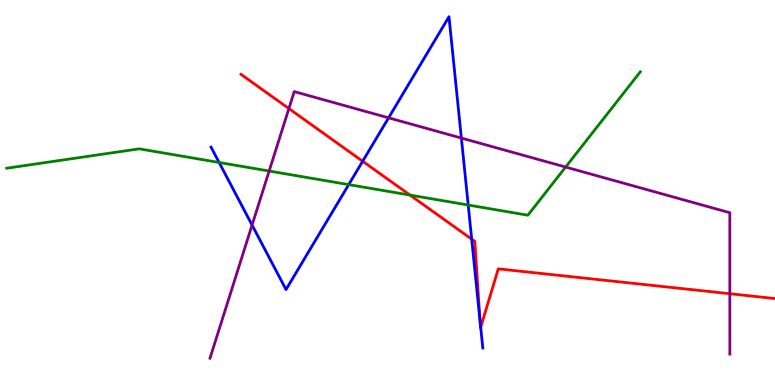[{'lines': ['blue', 'red'], 'intersections': [{'x': 4.68, 'y': 5.81}, {'x': 6.09, 'y': 3.79}, {'x': 6.19, 'y': 1.65}, {'x': 6.2, 'y': 1.5}]}, {'lines': ['green', 'red'], 'intersections': [{'x': 5.29, 'y': 4.93}]}, {'lines': ['purple', 'red'], 'intersections': [{'x': 3.73, 'y': 7.18}, {'x': 9.42, 'y': 2.37}]}, {'lines': ['blue', 'green'], 'intersections': [{'x': 2.83, 'y': 5.78}, {'x': 4.5, 'y': 5.2}, {'x': 6.04, 'y': 4.67}]}, {'lines': ['blue', 'purple'], 'intersections': [{'x': 3.25, 'y': 4.15}, {'x': 5.01, 'y': 6.94}, {'x': 5.95, 'y': 6.41}]}, {'lines': ['green', 'purple'], 'intersections': [{'x': 3.47, 'y': 5.56}, {'x': 7.3, 'y': 5.66}]}]